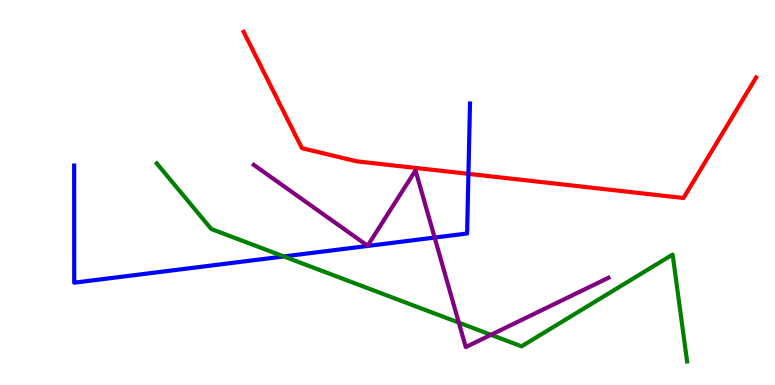[{'lines': ['blue', 'red'], 'intersections': [{'x': 6.04, 'y': 5.48}]}, {'lines': ['green', 'red'], 'intersections': []}, {'lines': ['purple', 'red'], 'intersections': []}, {'lines': ['blue', 'green'], 'intersections': [{'x': 3.66, 'y': 3.34}]}, {'lines': ['blue', 'purple'], 'intersections': [{'x': 5.61, 'y': 3.83}]}, {'lines': ['green', 'purple'], 'intersections': [{'x': 5.92, 'y': 1.62}, {'x': 6.34, 'y': 1.3}]}]